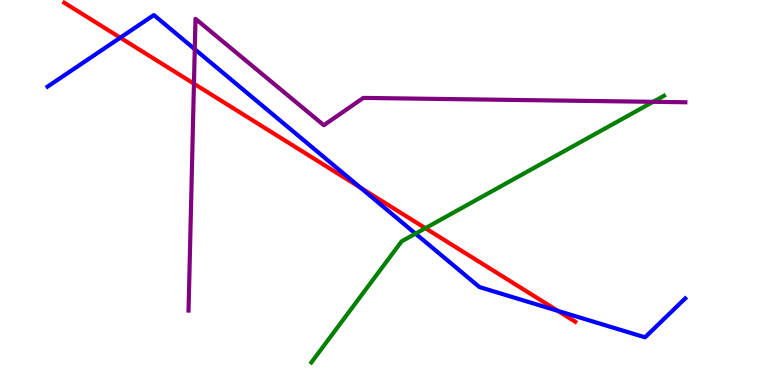[{'lines': ['blue', 'red'], 'intersections': [{'x': 1.55, 'y': 9.02}, {'x': 4.65, 'y': 5.13}, {'x': 7.2, 'y': 1.93}]}, {'lines': ['green', 'red'], 'intersections': [{'x': 5.49, 'y': 4.07}]}, {'lines': ['purple', 'red'], 'intersections': [{'x': 2.5, 'y': 7.83}]}, {'lines': ['blue', 'green'], 'intersections': [{'x': 5.36, 'y': 3.93}]}, {'lines': ['blue', 'purple'], 'intersections': [{'x': 2.51, 'y': 8.72}]}, {'lines': ['green', 'purple'], 'intersections': [{'x': 8.43, 'y': 7.36}]}]